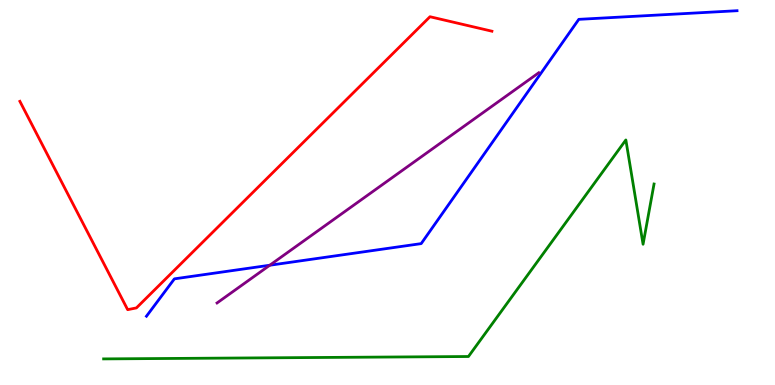[{'lines': ['blue', 'red'], 'intersections': []}, {'lines': ['green', 'red'], 'intersections': []}, {'lines': ['purple', 'red'], 'intersections': []}, {'lines': ['blue', 'green'], 'intersections': []}, {'lines': ['blue', 'purple'], 'intersections': [{'x': 3.48, 'y': 3.11}]}, {'lines': ['green', 'purple'], 'intersections': []}]